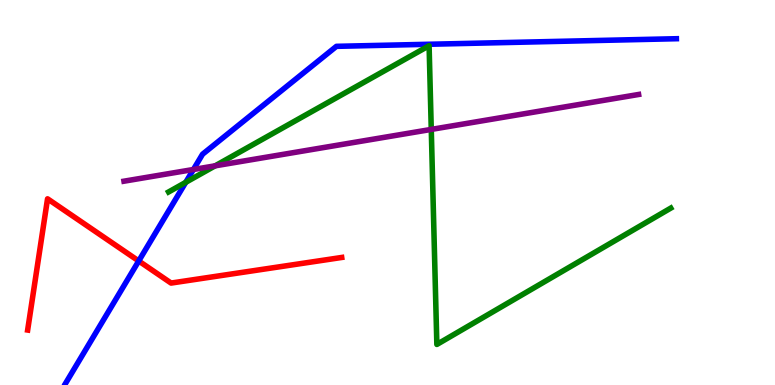[{'lines': ['blue', 'red'], 'intersections': [{'x': 1.79, 'y': 3.22}]}, {'lines': ['green', 'red'], 'intersections': []}, {'lines': ['purple', 'red'], 'intersections': []}, {'lines': ['blue', 'green'], 'intersections': [{'x': 2.4, 'y': 5.26}]}, {'lines': ['blue', 'purple'], 'intersections': [{'x': 2.5, 'y': 5.6}]}, {'lines': ['green', 'purple'], 'intersections': [{'x': 2.78, 'y': 5.69}, {'x': 5.56, 'y': 6.64}]}]